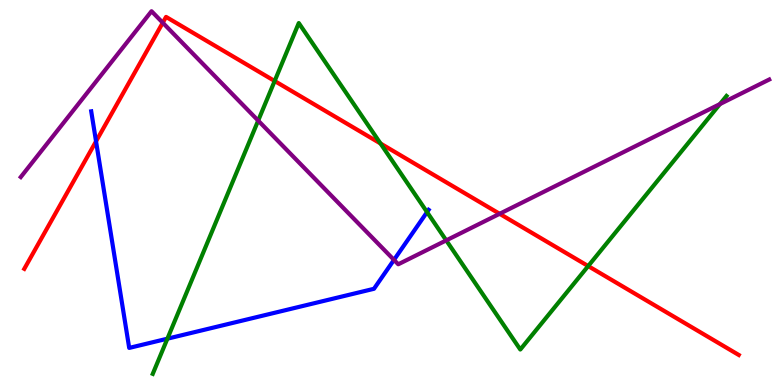[{'lines': ['blue', 'red'], 'intersections': [{'x': 1.24, 'y': 6.33}]}, {'lines': ['green', 'red'], 'intersections': [{'x': 3.54, 'y': 7.9}, {'x': 4.91, 'y': 6.27}, {'x': 7.59, 'y': 3.09}]}, {'lines': ['purple', 'red'], 'intersections': [{'x': 2.1, 'y': 9.41}, {'x': 6.45, 'y': 4.45}]}, {'lines': ['blue', 'green'], 'intersections': [{'x': 2.16, 'y': 1.2}, {'x': 5.51, 'y': 4.49}]}, {'lines': ['blue', 'purple'], 'intersections': [{'x': 5.08, 'y': 3.25}]}, {'lines': ['green', 'purple'], 'intersections': [{'x': 3.33, 'y': 6.87}, {'x': 5.76, 'y': 3.76}, {'x': 9.29, 'y': 7.3}]}]